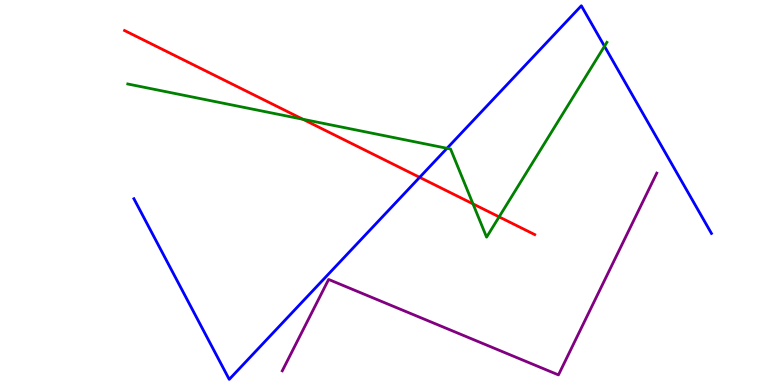[{'lines': ['blue', 'red'], 'intersections': [{'x': 5.41, 'y': 5.39}]}, {'lines': ['green', 'red'], 'intersections': [{'x': 3.91, 'y': 6.9}, {'x': 6.1, 'y': 4.7}, {'x': 6.44, 'y': 4.37}]}, {'lines': ['purple', 'red'], 'intersections': []}, {'lines': ['blue', 'green'], 'intersections': [{'x': 5.77, 'y': 6.15}, {'x': 7.8, 'y': 8.8}]}, {'lines': ['blue', 'purple'], 'intersections': []}, {'lines': ['green', 'purple'], 'intersections': []}]